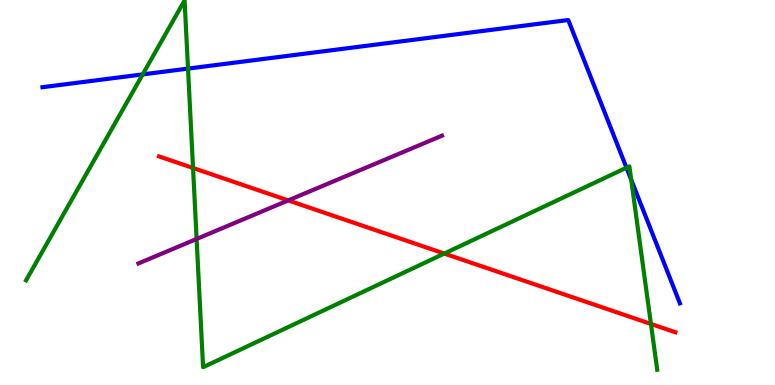[{'lines': ['blue', 'red'], 'intersections': []}, {'lines': ['green', 'red'], 'intersections': [{'x': 2.49, 'y': 5.64}, {'x': 5.73, 'y': 3.41}, {'x': 8.4, 'y': 1.59}]}, {'lines': ['purple', 'red'], 'intersections': [{'x': 3.72, 'y': 4.79}]}, {'lines': ['blue', 'green'], 'intersections': [{'x': 1.84, 'y': 8.07}, {'x': 2.43, 'y': 8.22}, {'x': 8.08, 'y': 5.64}, {'x': 8.14, 'y': 5.33}]}, {'lines': ['blue', 'purple'], 'intersections': []}, {'lines': ['green', 'purple'], 'intersections': [{'x': 2.54, 'y': 3.79}]}]